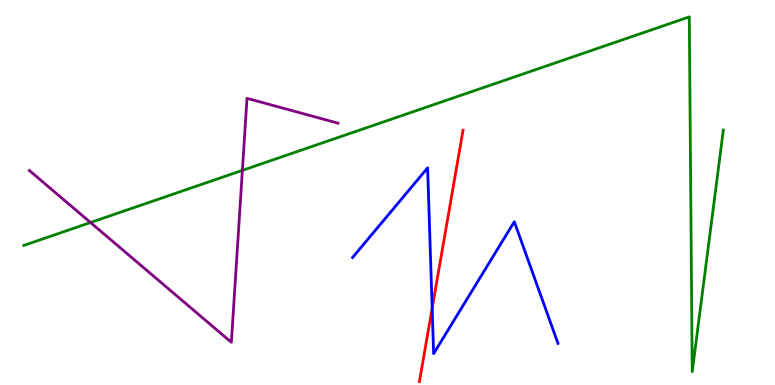[{'lines': ['blue', 'red'], 'intersections': [{'x': 5.58, 'y': 2.0}]}, {'lines': ['green', 'red'], 'intersections': []}, {'lines': ['purple', 'red'], 'intersections': []}, {'lines': ['blue', 'green'], 'intersections': []}, {'lines': ['blue', 'purple'], 'intersections': []}, {'lines': ['green', 'purple'], 'intersections': [{'x': 1.17, 'y': 4.22}, {'x': 3.13, 'y': 5.57}]}]